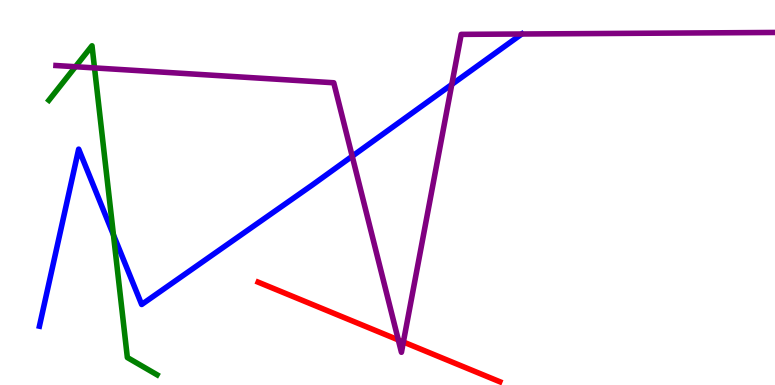[{'lines': ['blue', 'red'], 'intersections': []}, {'lines': ['green', 'red'], 'intersections': []}, {'lines': ['purple', 'red'], 'intersections': [{'x': 5.14, 'y': 1.17}, {'x': 5.2, 'y': 1.12}]}, {'lines': ['blue', 'green'], 'intersections': [{'x': 1.46, 'y': 3.9}]}, {'lines': ['blue', 'purple'], 'intersections': [{'x': 4.54, 'y': 5.94}, {'x': 5.83, 'y': 7.81}, {'x': 6.73, 'y': 9.12}]}, {'lines': ['green', 'purple'], 'intersections': [{'x': 0.973, 'y': 8.27}, {'x': 1.22, 'y': 8.24}]}]